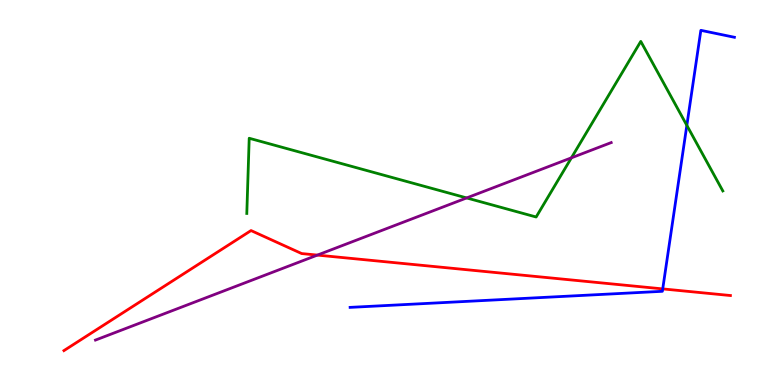[{'lines': ['blue', 'red'], 'intersections': [{'x': 8.55, 'y': 2.5}]}, {'lines': ['green', 'red'], 'intersections': []}, {'lines': ['purple', 'red'], 'intersections': [{'x': 4.1, 'y': 3.37}]}, {'lines': ['blue', 'green'], 'intersections': [{'x': 8.86, 'y': 6.74}]}, {'lines': ['blue', 'purple'], 'intersections': []}, {'lines': ['green', 'purple'], 'intersections': [{'x': 6.02, 'y': 4.86}, {'x': 7.37, 'y': 5.9}]}]